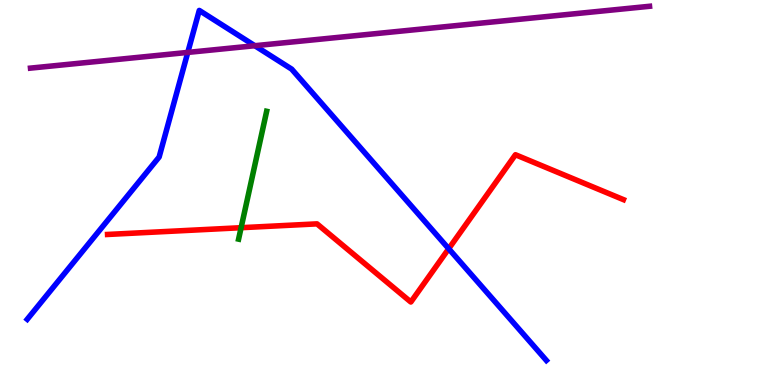[{'lines': ['blue', 'red'], 'intersections': [{'x': 5.79, 'y': 3.54}]}, {'lines': ['green', 'red'], 'intersections': [{'x': 3.11, 'y': 4.09}]}, {'lines': ['purple', 'red'], 'intersections': []}, {'lines': ['blue', 'green'], 'intersections': []}, {'lines': ['blue', 'purple'], 'intersections': [{'x': 2.42, 'y': 8.64}, {'x': 3.29, 'y': 8.81}]}, {'lines': ['green', 'purple'], 'intersections': []}]